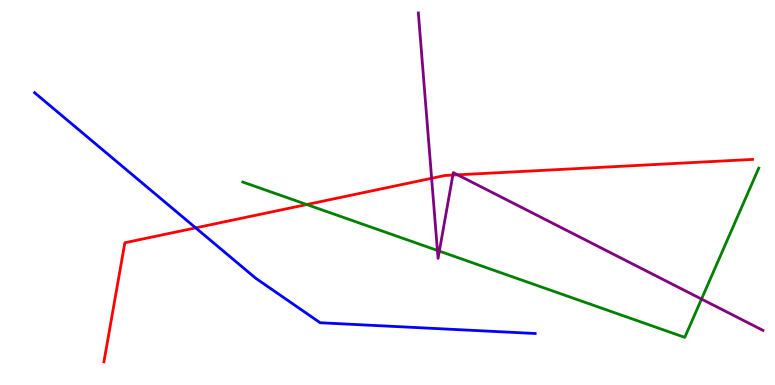[{'lines': ['blue', 'red'], 'intersections': [{'x': 2.53, 'y': 4.08}]}, {'lines': ['green', 'red'], 'intersections': [{'x': 3.96, 'y': 4.69}]}, {'lines': ['purple', 'red'], 'intersections': [{'x': 5.57, 'y': 5.37}, {'x': 5.84, 'y': 5.45}, {'x': 5.9, 'y': 5.46}]}, {'lines': ['blue', 'green'], 'intersections': []}, {'lines': ['blue', 'purple'], 'intersections': []}, {'lines': ['green', 'purple'], 'intersections': [{'x': 5.64, 'y': 3.49}, {'x': 5.67, 'y': 3.48}, {'x': 9.05, 'y': 2.23}]}]